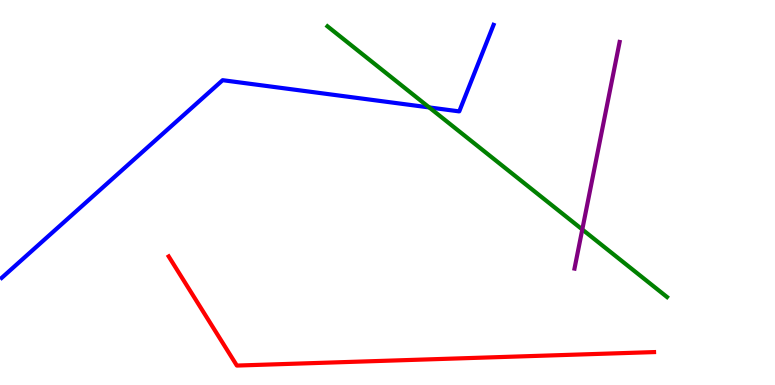[{'lines': ['blue', 'red'], 'intersections': []}, {'lines': ['green', 'red'], 'intersections': []}, {'lines': ['purple', 'red'], 'intersections': []}, {'lines': ['blue', 'green'], 'intersections': [{'x': 5.54, 'y': 7.21}]}, {'lines': ['blue', 'purple'], 'intersections': []}, {'lines': ['green', 'purple'], 'intersections': [{'x': 7.51, 'y': 4.04}]}]